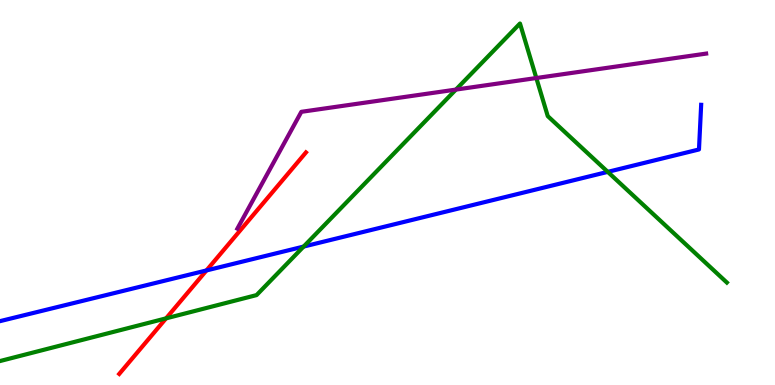[{'lines': ['blue', 'red'], 'intersections': [{'x': 2.66, 'y': 2.98}]}, {'lines': ['green', 'red'], 'intersections': [{'x': 2.14, 'y': 1.73}]}, {'lines': ['purple', 'red'], 'intersections': []}, {'lines': ['blue', 'green'], 'intersections': [{'x': 3.92, 'y': 3.6}, {'x': 7.84, 'y': 5.54}]}, {'lines': ['blue', 'purple'], 'intersections': []}, {'lines': ['green', 'purple'], 'intersections': [{'x': 5.88, 'y': 7.67}, {'x': 6.92, 'y': 7.97}]}]